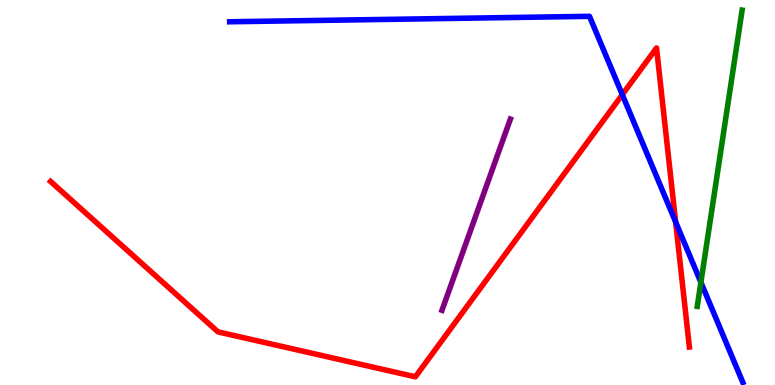[{'lines': ['blue', 'red'], 'intersections': [{'x': 8.03, 'y': 7.54}, {'x': 8.72, 'y': 4.23}]}, {'lines': ['green', 'red'], 'intersections': []}, {'lines': ['purple', 'red'], 'intersections': []}, {'lines': ['blue', 'green'], 'intersections': [{'x': 9.04, 'y': 2.67}]}, {'lines': ['blue', 'purple'], 'intersections': []}, {'lines': ['green', 'purple'], 'intersections': []}]